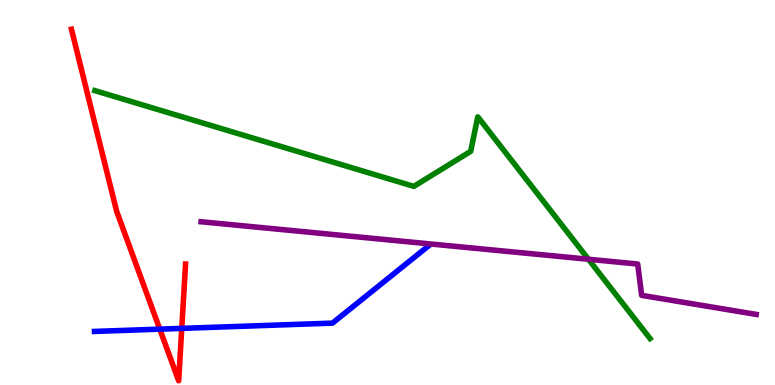[{'lines': ['blue', 'red'], 'intersections': [{'x': 2.06, 'y': 1.45}, {'x': 2.35, 'y': 1.47}]}, {'lines': ['green', 'red'], 'intersections': []}, {'lines': ['purple', 'red'], 'intersections': []}, {'lines': ['blue', 'green'], 'intersections': []}, {'lines': ['blue', 'purple'], 'intersections': []}, {'lines': ['green', 'purple'], 'intersections': [{'x': 7.59, 'y': 3.27}]}]